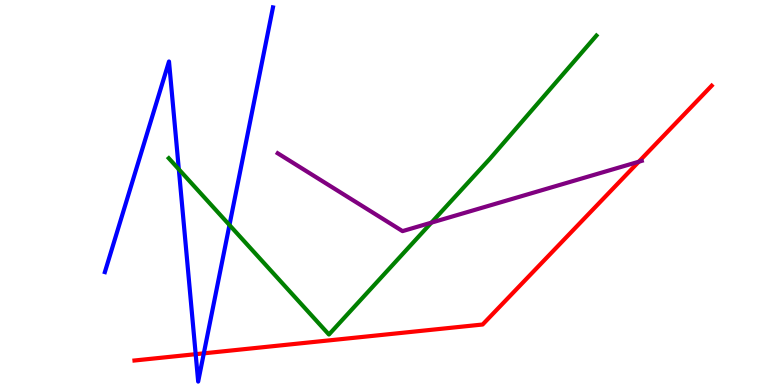[{'lines': ['blue', 'red'], 'intersections': [{'x': 2.52, 'y': 0.801}, {'x': 2.63, 'y': 0.822}]}, {'lines': ['green', 'red'], 'intersections': []}, {'lines': ['purple', 'red'], 'intersections': [{'x': 8.24, 'y': 5.8}]}, {'lines': ['blue', 'green'], 'intersections': [{'x': 2.31, 'y': 5.6}, {'x': 2.96, 'y': 4.15}]}, {'lines': ['blue', 'purple'], 'intersections': []}, {'lines': ['green', 'purple'], 'intersections': [{'x': 5.57, 'y': 4.22}]}]